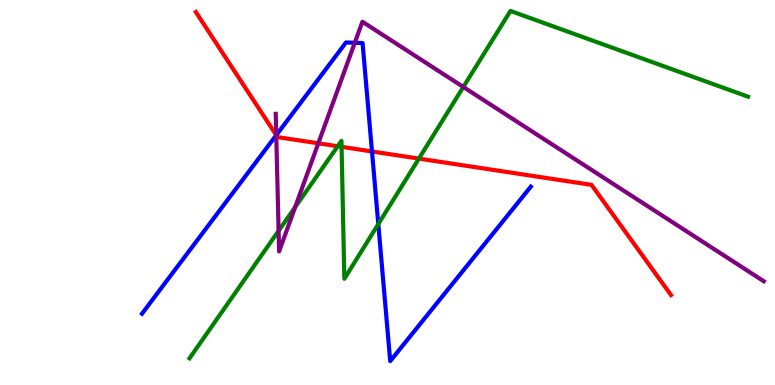[{'lines': ['blue', 'red'], 'intersections': [{'x': 3.56, 'y': 6.49}, {'x': 4.8, 'y': 6.07}]}, {'lines': ['green', 'red'], 'intersections': [{'x': 4.36, 'y': 6.2}, {'x': 4.41, 'y': 6.19}, {'x': 5.41, 'y': 5.88}]}, {'lines': ['purple', 'red'], 'intersections': [{'x': 3.56, 'y': 6.49}, {'x': 4.11, 'y': 6.28}]}, {'lines': ['blue', 'green'], 'intersections': [{'x': 4.88, 'y': 4.18}]}, {'lines': ['blue', 'purple'], 'intersections': [{'x': 3.56, 'y': 6.49}, {'x': 4.58, 'y': 8.89}]}, {'lines': ['green', 'purple'], 'intersections': [{'x': 3.59, 'y': 4.0}, {'x': 3.81, 'y': 4.62}, {'x': 5.98, 'y': 7.74}]}]